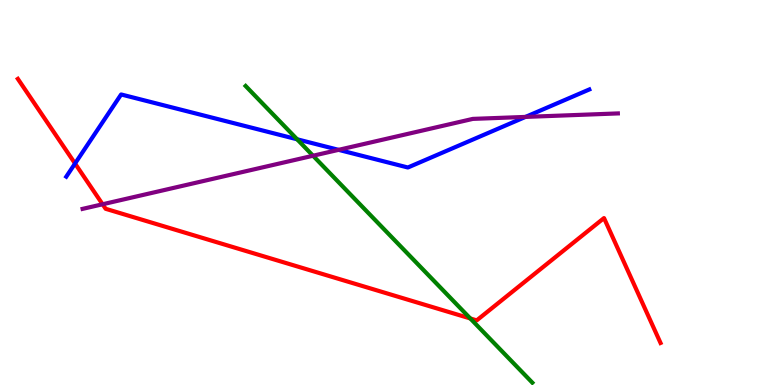[{'lines': ['blue', 'red'], 'intersections': [{'x': 0.968, 'y': 5.75}]}, {'lines': ['green', 'red'], 'intersections': [{'x': 6.07, 'y': 1.73}]}, {'lines': ['purple', 'red'], 'intersections': [{'x': 1.32, 'y': 4.69}]}, {'lines': ['blue', 'green'], 'intersections': [{'x': 3.83, 'y': 6.38}]}, {'lines': ['blue', 'purple'], 'intersections': [{'x': 4.37, 'y': 6.11}, {'x': 6.78, 'y': 6.96}]}, {'lines': ['green', 'purple'], 'intersections': [{'x': 4.04, 'y': 5.95}]}]